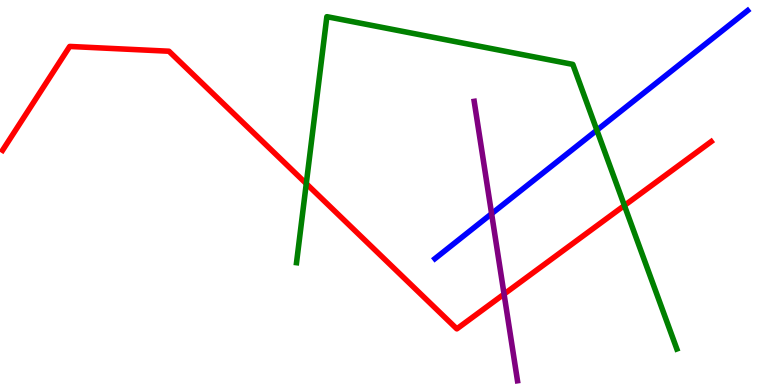[{'lines': ['blue', 'red'], 'intersections': []}, {'lines': ['green', 'red'], 'intersections': [{'x': 3.95, 'y': 5.23}, {'x': 8.06, 'y': 4.66}]}, {'lines': ['purple', 'red'], 'intersections': [{'x': 6.5, 'y': 2.36}]}, {'lines': ['blue', 'green'], 'intersections': [{'x': 7.7, 'y': 6.62}]}, {'lines': ['blue', 'purple'], 'intersections': [{'x': 6.34, 'y': 4.45}]}, {'lines': ['green', 'purple'], 'intersections': []}]